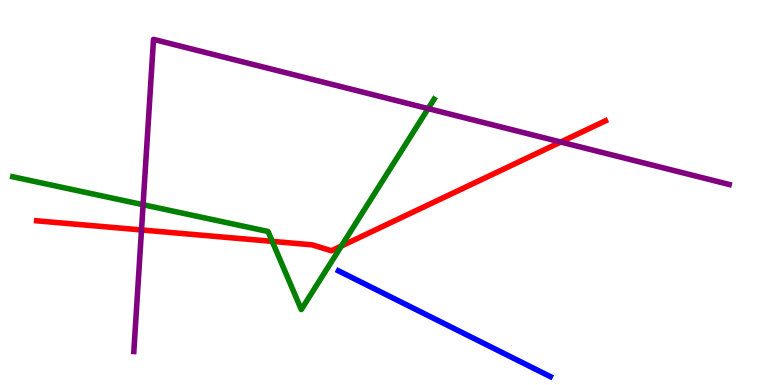[{'lines': ['blue', 'red'], 'intersections': []}, {'lines': ['green', 'red'], 'intersections': [{'x': 3.51, 'y': 3.73}, {'x': 4.4, 'y': 3.61}]}, {'lines': ['purple', 'red'], 'intersections': [{'x': 1.83, 'y': 4.03}, {'x': 7.24, 'y': 6.31}]}, {'lines': ['blue', 'green'], 'intersections': []}, {'lines': ['blue', 'purple'], 'intersections': []}, {'lines': ['green', 'purple'], 'intersections': [{'x': 1.85, 'y': 4.68}, {'x': 5.52, 'y': 7.18}]}]